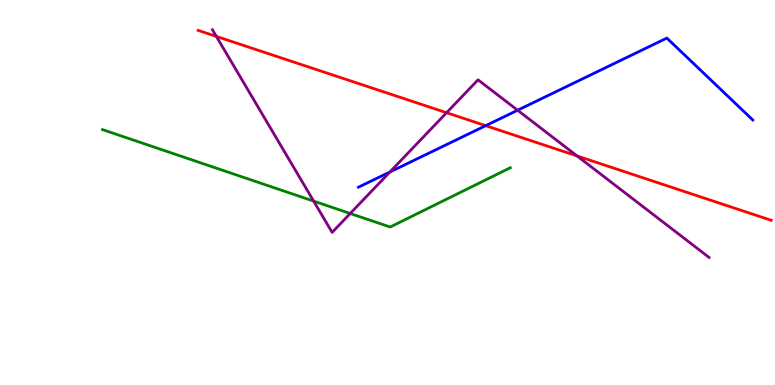[{'lines': ['blue', 'red'], 'intersections': [{'x': 6.27, 'y': 6.74}]}, {'lines': ['green', 'red'], 'intersections': []}, {'lines': ['purple', 'red'], 'intersections': [{'x': 2.79, 'y': 9.05}, {'x': 5.76, 'y': 7.07}, {'x': 7.45, 'y': 5.95}]}, {'lines': ['blue', 'green'], 'intersections': []}, {'lines': ['blue', 'purple'], 'intersections': [{'x': 5.03, 'y': 5.53}, {'x': 6.68, 'y': 7.14}]}, {'lines': ['green', 'purple'], 'intersections': [{'x': 4.05, 'y': 4.78}, {'x': 4.52, 'y': 4.45}]}]